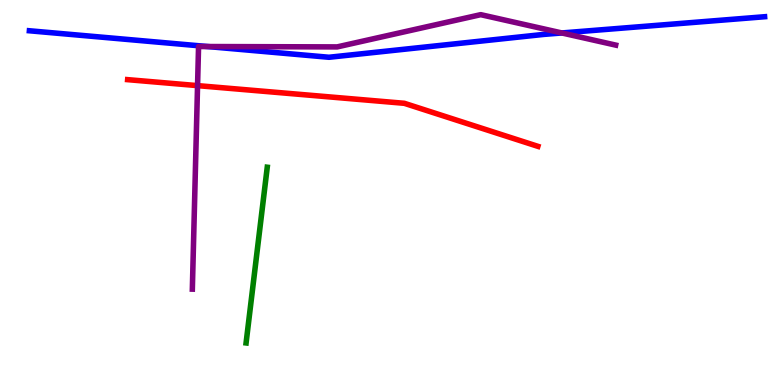[{'lines': ['blue', 'red'], 'intersections': []}, {'lines': ['green', 'red'], 'intersections': []}, {'lines': ['purple', 'red'], 'intersections': [{'x': 2.55, 'y': 7.78}]}, {'lines': ['blue', 'green'], 'intersections': []}, {'lines': ['blue', 'purple'], 'intersections': [{'x': 2.68, 'y': 8.79}, {'x': 7.25, 'y': 9.14}]}, {'lines': ['green', 'purple'], 'intersections': []}]